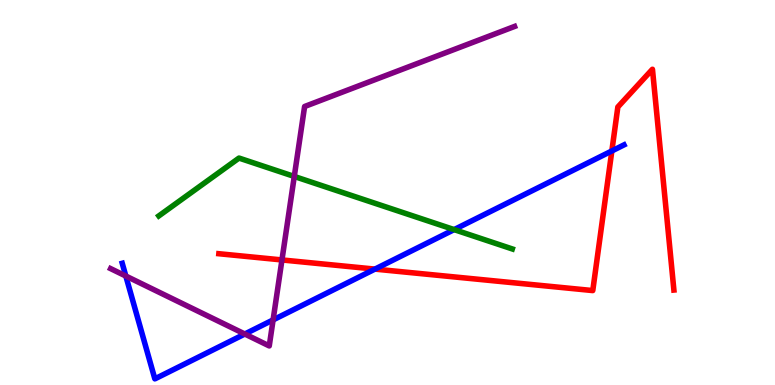[{'lines': ['blue', 'red'], 'intersections': [{'x': 4.84, 'y': 3.01}, {'x': 7.89, 'y': 6.08}]}, {'lines': ['green', 'red'], 'intersections': []}, {'lines': ['purple', 'red'], 'intersections': [{'x': 3.64, 'y': 3.25}]}, {'lines': ['blue', 'green'], 'intersections': [{'x': 5.86, 'y': 4.04}]}, {'lines': ['blue', 'purple'], 'intersections': [{'x': 1.62, 'y': 2.83}, {'x': 3.16, 'y': 1.32}, {'x': 3.52, 'y': 1.69}]}, {'lines': ['green', 'purple'], 'intersections': [{'x': 3.8, 'y': 5.42}]}]